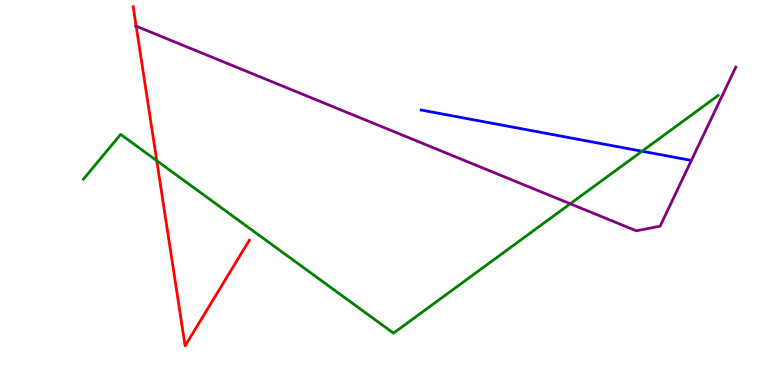[{'lines': ['blue', 'red'], 'intersections': []}, {'lines': ['green', 'red'], 'intersections': [{'x': 2.02, 'y': 5.83}]}, {'lines': ['purple', 'red'], 'intersections': [{'x': 1.76, 'y': 9.32}]}, {'lines': ['blue', 'green'], 'intersections': [{'x': 8.28, 'y': 6.07}]}, {'lines': ['blue', 'purple'], 'intersections': []}, {'lines': ['green', 'purple'], 'intersections': [{'x': 7.36, 'y': 4.71}]}]